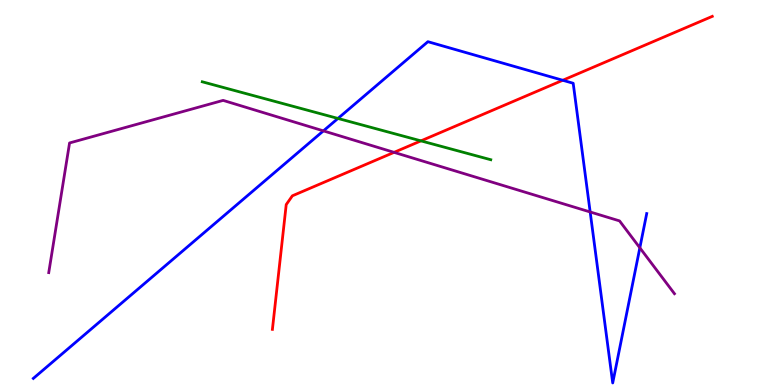[{'lines': ['blue', 'red'], 'intersections': [{'x': 7.26, 'y': 7.91}]}, {'lines': ['green', 'red'], 'intersections': [{'x': 5.43, 'y': 6.34}]}, {'lines': ['purple', 'red'], 'intersections': [{'x': 5.08, 'y': 6.04}]}, {'lines': ['blue', 'green'], 'intersections': [{'x': 4.36, 'y': 6.92}]}, {'lines': ['blue', 'purple'], 'intersections': [{'x': 4.17, 'y': 6.6}, {'x': 7.62, 'y': 4.49}, {'x': 8.26, 'y': 3.56}]}, {'lines': ['green', 'purple'], 'intersections': []}]